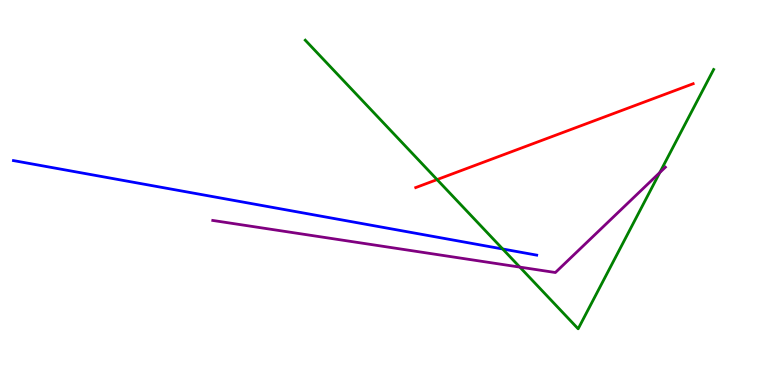[{'lines': ['blue', 'red'], 'intersections': []}, {'lines': ['green', 'red'], 'intersections': [{'x': 5.64, 'y': 5.34}]}, {'lines': ['purple', 'red'], 'intersections': []}, {'lines': ['blue', 'green'], 'intersections': [{'x': 6.49, 'y': 3.53}]}, {'lines': ['blue', 'purple'], 'intersections': []}, {'lines': ['green', 'purple'], 'intersections': [{'x': 6.71, 'y': 3.06}, {'x': 8.51, 'y': 5.52}]}]